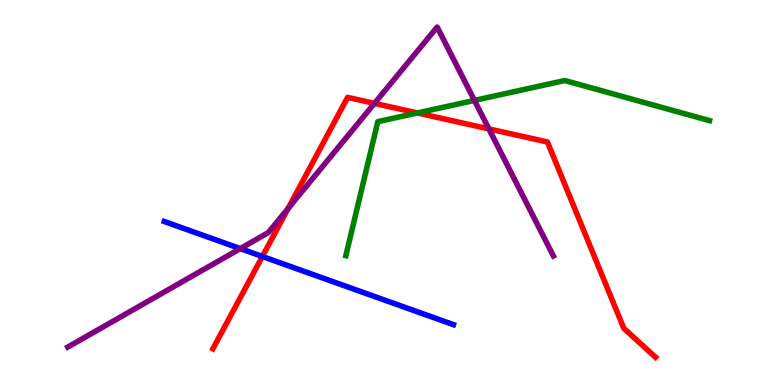[{'lines': ['blue', 'red'], 'intersections': [{'x': 3.39, 'y': 3.34}]}, {'lines': ['green', 'red'], 'intersections': [{'x': 5.39, 'y': 7.07}]}, {'lines': ['purple', 'red'], 'intersections': [{'x': 3.72, 'y': 4.58}, {'x': 4.83, 'y': 7.32}, {'x': 6.31, 'y': 6.65}]}, {'lines': ['blue', 'green'], 'intersections': []}, {'lines': ['blue', 'purple'], 'intersections': [{'x': 3.1, 'y': 3.54}]}, {'lines': ['green', 'purple'], 'intersections': [{'x': 6.12, 'y': 7.39}]}]